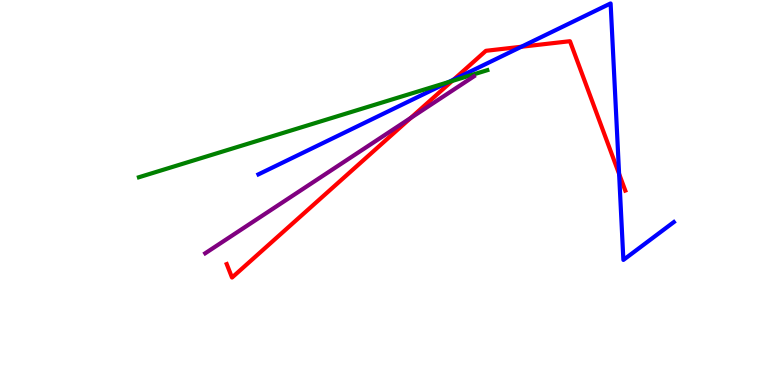[{'lines': ['blue', 'red'], 'intersections': [{'x': 5.85, 'y': 7.93}, {'x': 6.73, 'y': 8.79}, {'x': 7.99, 'y': 5.48}]}, {'lines': ['green', 'red'], 'intersections': [{'x': 5.83, 'y': 7.9}]}, {'lines': ['purple', 'red'], 'intersections': [{'x': 5.3, 'y': 6.94}]}, {'lines': ['blue', 'green'], 'intersections': [{'x': 5.79, 'y': 7.87}]}, {'lines': ['blue', 'purple'], 'intersections': []}, {'lines': ['green', 'purple'], 'intersections': []}]